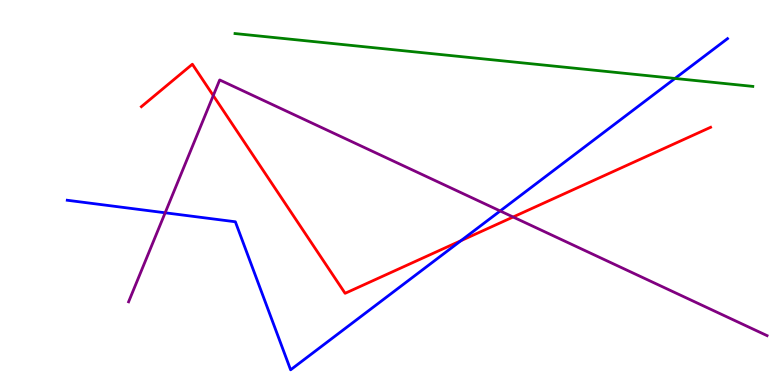[{'lines': ['blue', 'red'], 'intersections': [{'x': 5.95, 'y': 3.75}]}, {'lines': ['green', 'red'], 'intersections': []}, {'lines': ['purple', 'red'], 'intersections': [{'x': 2.75, 'y': 7.52}, {'x': 6.62, 'y': 4.36}]}, {'lines': ['blue', 'green'], 'intersections': [{'x': 8.71, 'y': 7.96}]}, {'lines': ['blue', 'purple'], 'intersections': [{'x': 2.13, 'y': 4.47}, {'x': 6.45, 'y': 4.52}]}, {'lines': ['green', 'purple'], 'intersections': []}]